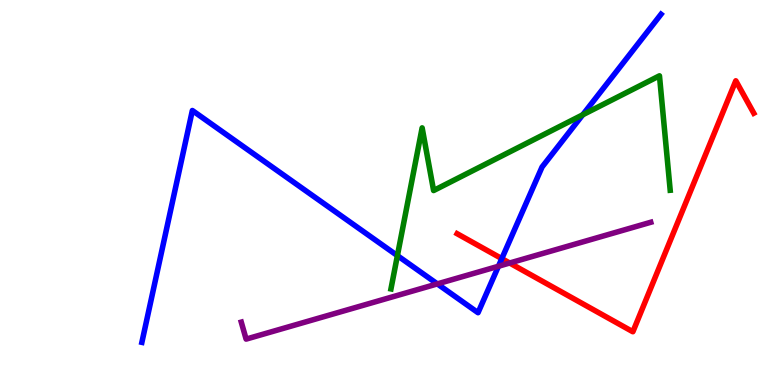[{'lines': ['blue', 'red'], 'intersections': [{'x': 6.47, 'y': 3.28}]}, {'lines': ['green', 'red'], 'intersections': []}, {'lines': ['purple', 'red'], 'intersections': [{'x': 6.58, 'y': 3.17}]}, {'lines': ['blue', 'green'], 'intersections': [{'x': 5.13, 'y': 3.36}, {'x': 7.52, 'y': 7.02}]}, {'lines': ['blue', 'purple'], 'intersections': [{'x': 5.64, 'y': 2.63}, {'x': 6.43, 'y': 3.08}]}, {'lines': ['green', 'purple'], 'intersections': []}]